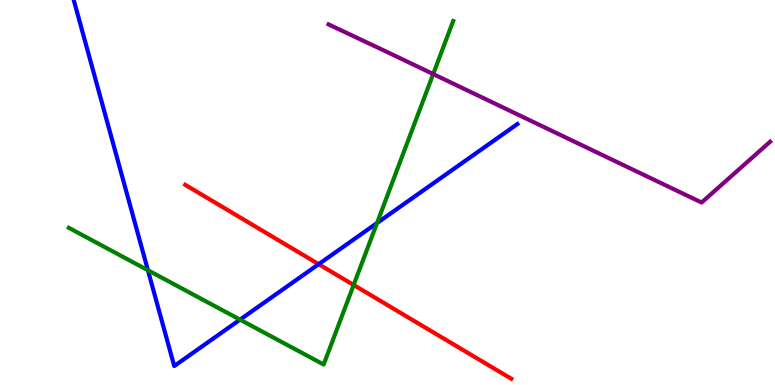[{'lines': ['blue', 'red'], 'intersections': [{'x': 4.11, 'y': 3.14}]}, {'lines': ['green', 'red'], 'intersections': [{'x': 4.56, 'y': 2.6}]}, {'lines': ['purple', 'red'], 'intersections': []}, {'lines': ['blue', 'green'], 'intersections': [{'x': 1.91, 'y': 2.98}, {'x': 3.1, 'y': 1.7}, {'x': 4.86, 'y': 4.21}]}, {'lines': ['blue', 'purple'], 'intersections': []}, {'lines': ['green', 'purple'], 'intersections': [{'x': 5.59, 'y': 8.08}]}]